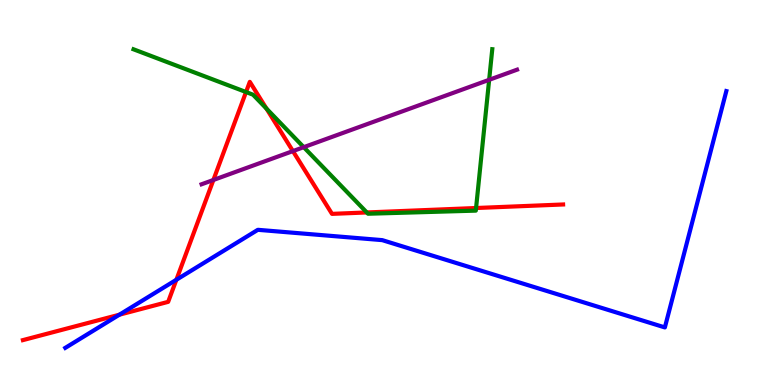[{'lines': ['blue', 'red'], 'intersections': [{'x': 1.54, 'y': 1.83}, {'x': 2.28, 'y': 2.73}]}, {'lines': ['green', 'red'], 'intersections': [{'x': 3.17, 'y': 7.61}, {'x': 3.44, 'y': 7.18}, {'x': 4.73, 'y': 4.48}, {'x': 6.14, 'y': 4.6}]}, {'lines': ['purple', 'red'], 'intersections': [{'x': 2.75, 'y': 5.33}, {'x': 3.78, 'y': 6.08}]}, {'lines': ['blue', 'green'], 'intersections': []}, {'lines': ['blue', 'purple'], 'intersections': []}, {'lines': ['green', 'purple'], 'intersections': [{'x': 3.92, 'y': 6.18}, {'x': 6.31, 'y': 7.93}]}]